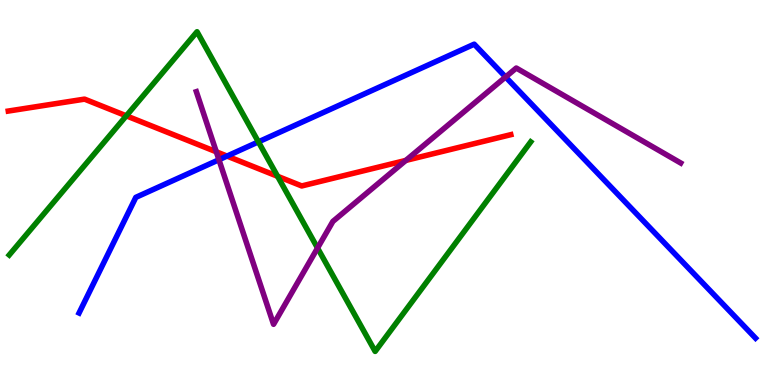[{'lines': ['blue', 'red'], 'intersections': [{'x': 2.93, 'y': 5.95}]}, {'lines': ['green', 'red'], 'intersections': [{'x': 1.63, 'y': 6.99}, {'x': 3.58, 'y': 5.42}]}, {'lines': ['purple', 'red'], 'intersections': [{'x': 2.79, 'y': 6.06}, {'x': 5.24, 'y': 5.83}]}, {'lines': ['blue', 'green'], 'intersections': [{'x': 3.33, 'y': 6.31}]}, {'lines': ['blue', 'purple'], 'intersections': [{'x': 2.82, 'y': 5.85}, {'x': 6.52, 'y': 8.0}]}, {'lines': ['green', 'purple'], 'intersections': [{'x': 4.1, 'y': 3.56}]}]